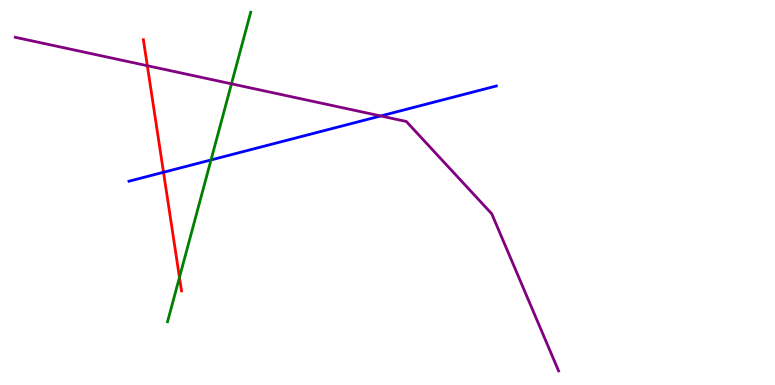[{'lines': ['blue', 'red'], 'intersections': [{'x': 2.11, 'y': 5.53}]}, {'lines': ['green', 'red'], 'intersections': [{'x': 2.32, 'y': 2.8}]}, {'lines': ['purple', 'red'], 'intersections': [{'x': 1.9, 'y': 8.29}]}, {'lines': ['blue', 'green'], 'intersections': [{'x': 2.72, 'y': 5.85}]}, {'lines': ['blue', 'purple'], 'intersections': [{'x': 4.91, 'y': 6.99}]}, {'lines': ['green', 'purple'], 'intersections': [{'x': 2.99, 'y': 7.82}]}]